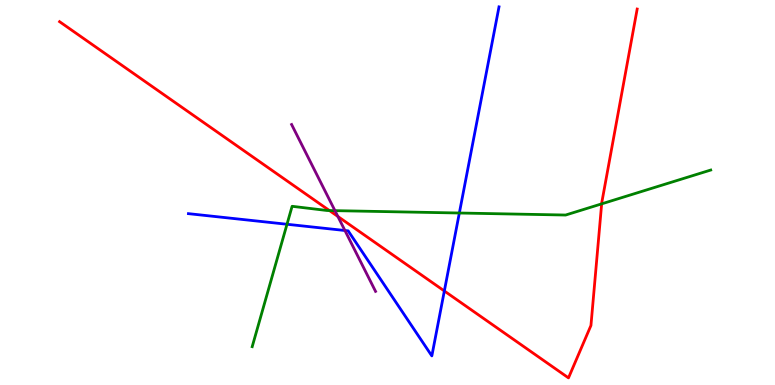[{'lines': ['blue', 'red'], 'intersections': [{'x': 5.73, 'y': 2.44}]}, {'lines': ['green', 'red'], 'intersections': [{'x': 4.25, 'y': 4.53}, {'x': 7.76, 'y': 4.7}]}, {'lines': ['purple', 'red'], 'intersections': [{'x': 4.36, 'y': 4.38}]}, {'lines': ['blue', 'green'], 'intersections': [{'x': 3.7, 'y': 4.18}, {'x': 5.93, 'y': 4.47}]}, {'lines': ['blue', 'purple'], 'intersections': [{'x': 4.45, 'y': 4.01}]}, {'lines': ['green', 'purple'], 'intersections': [{'x': 4.32, 'y': 4.53}]}]